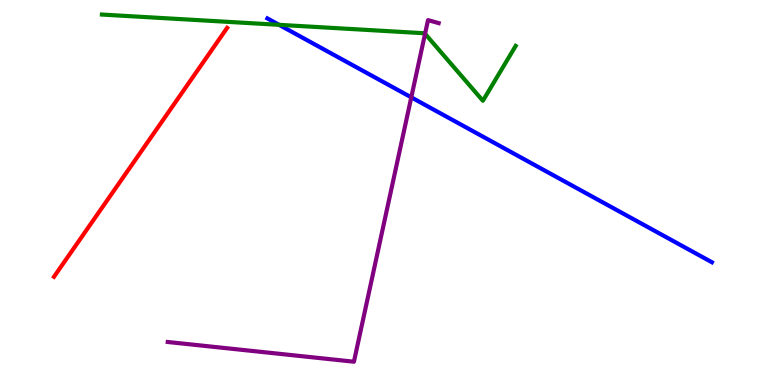[{'lines': ['blue', 'red'], 'intersections': []}, {'lines': ['green', 'red'], 'intersections': []}, {'lines': ['purple', 'red'], 'intersections': []}, {'lines': ['blue', 'green'], 'intersections': [{'x': 3.6, 'y': 9.36}]}, {'lines': ['blue', 'purple'], 'intersections': [{'x': 5.31, 'y': 7.47}]}, {'lines': ['green', 'purple'], 'intersections': [{'x': 5.48, 'y': 9.12}]}]